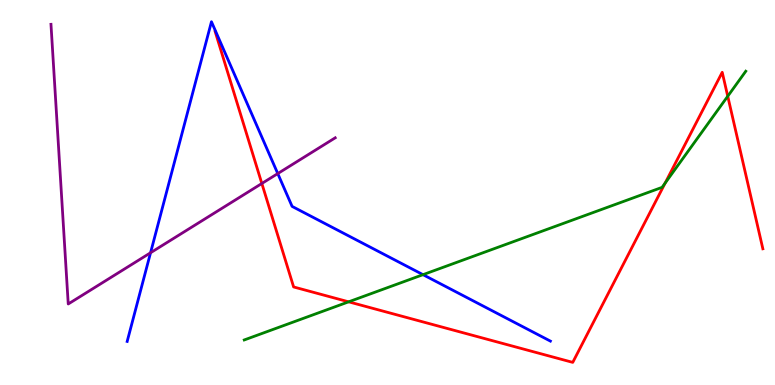[{'lines': ['blue', 'red'], 'intersections': []}, {'lines': ['green', 'red'], 'intersections': [{'x': 4.5, 'y': 2.16}, {'x': 8.58, 'y': 5.24}, {'x': 9.39, 'y': 7.5}]}, {'lines': ['purple', 'red'], 'intersections': [{'x': 3.38, 'y': 5.23}]}, {'lines': ['blue', 'green'], 'intersections': [{'x': 5.46, 'y': 2.87}]}, {'lines': ['blue', 'purple'], 'intersections': [{'x': 1.94, 'y': 3.43}, {'x': 3.58, 'y': 5.49}]}, {'lines': ['green', 'purple'], 'intersections': []}]